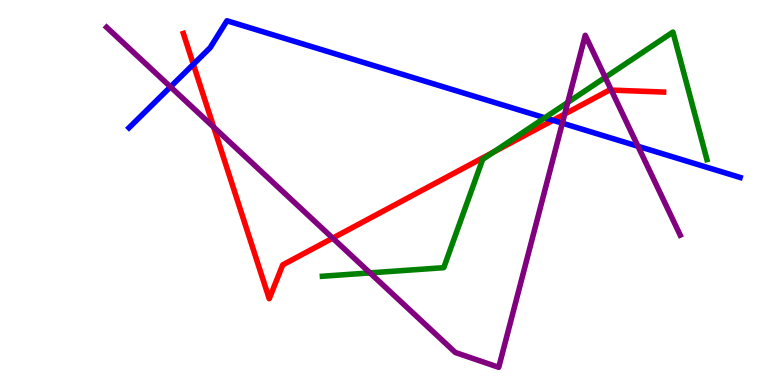[{'lines': ['blue', 'red'], 'intersections': [{'x': 2.49, 'y': 8.33}, {'x': 7.13, 'y': 6.88}]}, {'lines': ['green', 'red'], 'intersections': [{'x': 6.37, 'y': 6.05}]}, {'lines': ['purple', 'red'], 'intersections': [{'x': 2.76, 'y': 6.7}, {'x': 4.29, 'y': 3.81}, {'x': 7.29, 'y': 7.04}, {'x': 7.89, 'y': 7.66}]}, {'lines': ['blue', 'green'], 'intersections': [{'x': 7.03, 'y': 6.94}]}, {'lines': ['blue', 'purple'], 'intersections': [{'x': 2.2, 'y': 7.74}, {'x': 7.26, 'y': 6.8}, {'x': 8.23, 'y': 6.2}]}, {'lines': ['green', 'purple'], 'intersections': [{'x': 4.77, 'y': 2.91}, {'x': 7.33, 'y': 7.34}, {'x': 7.81, 'y': 7.99}]}]